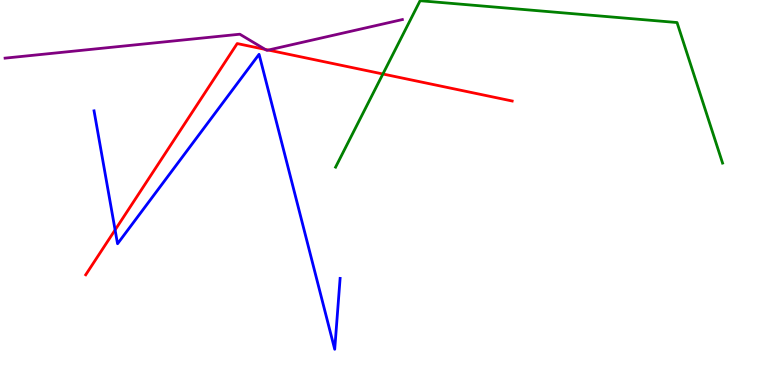[{'lines': ['blue', 'red'], 'intersections': [{'x': 1.49, 'y': 4.03}]}, {'lines': ['green', 'red'], 'intersections': [{'x': 4.94, 'y': 8.08}]}, {'lines': ['purple', 'red'], 'intersections': [{'x': 3.42, 'y': 8.72}, {'x': 3.46, 'y': 8.7}]}, {'lines': ['blue', 'green'], 'intersections': []}, {'lines': ['blue', 'purple'], 'intersections': []}, {'lines': ['green', 'purple'], 'intersections': []}]